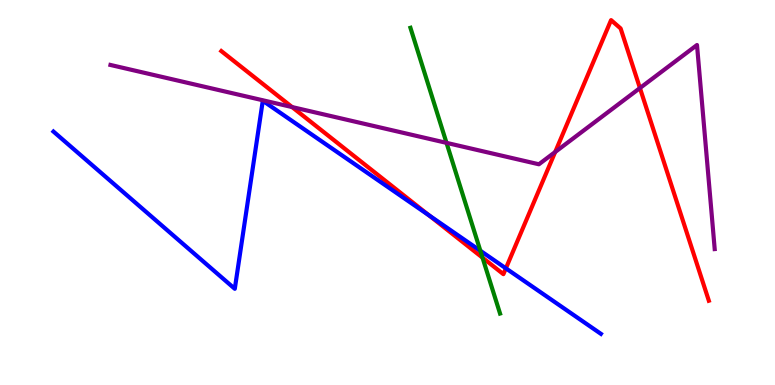[{'lines': ['blue', 'red'], 'intersections': [{'x': 5.54, 'y': 4.41}, {'x': 6.53, 'y': 3.03}]}, {'lines': ['green', 'red'], 'intersections': [{'x': 6.23, 'y': 3.31}]}, {'lines': ['purple', 'red'], 'intersections': [{'x': 3.77, 'y': 7.22}, {'x': 7.16, 'y': 6.05}, {'x': 8.26, 'y': 7.71}]}, {'lines': ['blue', 'green'], 'intersections': [{'x': 6.2, 'y': 3.49}]}, {'lines': ['blue', 'purple'], 'intersections': []}, {'lines': ['green', 'purple'], 'intersections': [{'x': 5.76, 'y': 6.29}]}]